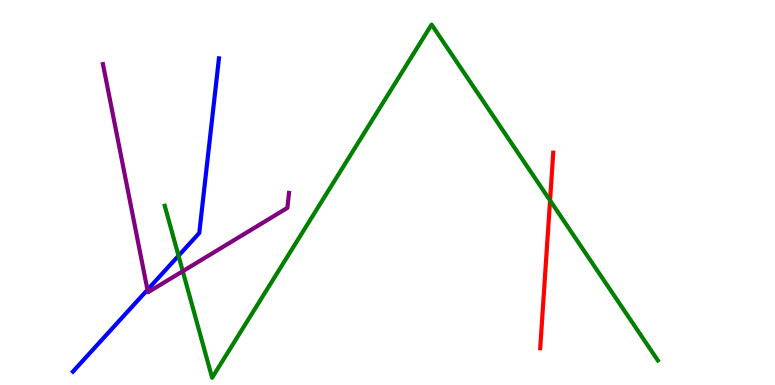[{'lines': ['blue', 'red'], 'intersections': []}, {'lines': ['green', 'red'], 'intersections': [{'x': 7.1, 'y': 4.79}]}, {'lines': ['purple', 'red'], 'intersections': []}, {'lines': ['blue', 'green'], 'intersections': [{'x': 2.3, 'y': 3.36}]}, {'lines': ['blue', 'purple'], 'intersections': [{'x': 1.9, 'y': 2.47}]}, {'lines': ['green', 'purple'], 'intersections': [{'x': 2.36, 'y': 2.96}]}]